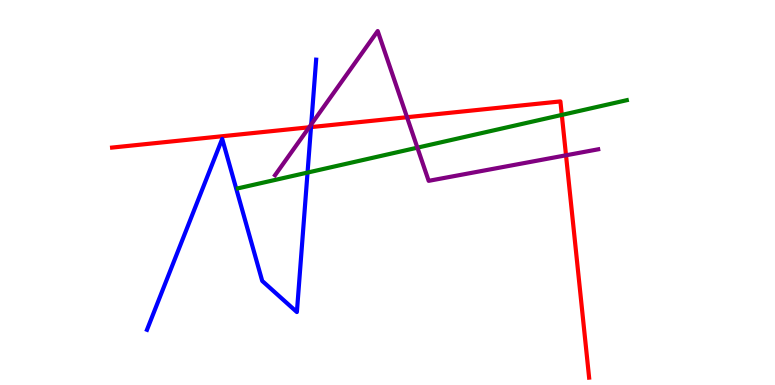[{'lines': ['blue', 'red'], 'intersections': [{'x': 4.01, 'y': 6.7}]}, {'lines': ['green', 'red'], 'intersections': [{'x': 7.25, 'y': 7.02}]}, {'lines': ['purple', 'red'], 'intersections': [{'x': 3.99, 'y': 6.69}, {'x': 5.25, 'y': 6.96}, {'x': 7.3, 'y': 5.97}]}, {'lines': ['blue', 'green'], 'intersections': [{'x': 3.97, 'y': 5.52}]}, {'lines': ['blue', 'purple'], 'intersections': [{'x': 4.02, 'y': 6.77}]}, {'lines': ['green', 'purple'], 'intersections': [{'x': 5.39, 'y': 6.16}]}]